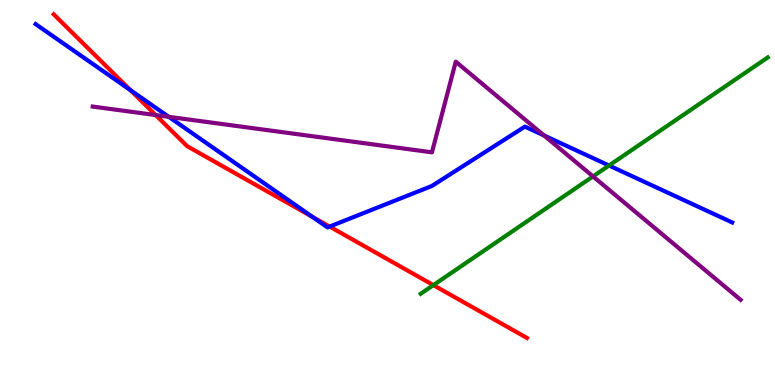[{'lines': ['blue', 'red'], 'intersections': [{'x': 1.68, 'y': 7.66}, {'x': 4.03, 'y': 4.37}, {'x': 4.25, 'y': 4.12}]}, {'lines': ['green', 'red'], 'intersections': [{'x': 5.59, 'y': 2.59}]}, {'lines': ['purple', 'red'], 'intersections': [{'x': 2.01, 'y': 7.01}]}, {'lines': ['blue', 'green'], 'intersections': [{'x': 7.86, 'y': 5.7}]}, {'lines': ['blue', 'purple'], 'intersections': [{'x': 2.18, 'y': 6.97}, {'x': 7.02, 'y': 6.48}]}, {'lines': ['green', 'purple'], 'intersections': [{'x': 7.65, 'y': 5.42}]}]